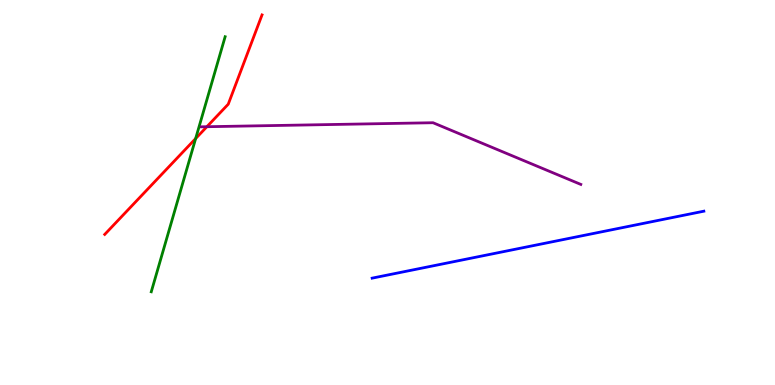[{'lines': ['blue', 'red'], 'intersections': []}, {'lines': ['green', 'red'], 'intersections': [{'x': 2.52, 'y': 6.4}]}, {'lines': ['purple', 'red'], 'intersections': [{'x': 2.67, 'y': 6.71}]}, {'lines': ['blue', 'green'], 'intersections': []}, {'lines': ['blue', 'purple'], 'intersections': []}, {'lines': ['green', 'purple'], 'intersections': []}]